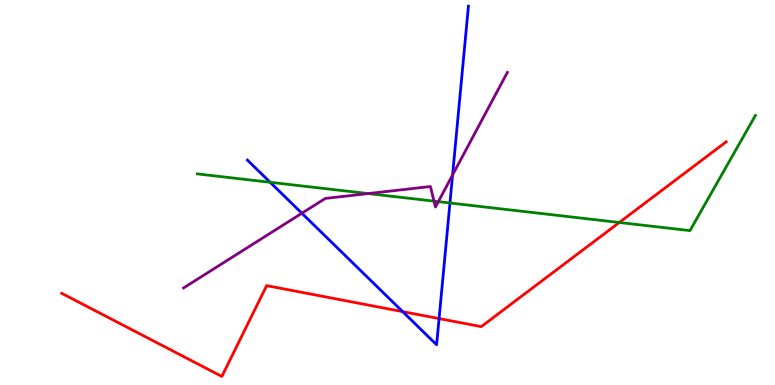[{'lines': ['blue', 'red'], 'intersections': [{'x': 5.2, 'y': 1.91}, {'x': 5.67, 'y': 1.73}]}, {'lines': ['green', 'red'], 'intersections': [{'x': 7.99, 'y': 4.22}]}, {'lines': ['purple', 'red'], 'intersections': []}, {'lines': ['blue', 'green'], 'intersections': [{'x': 3.49, 'y': 5.27}, {'x': 5.81, 'y': 4.73}]}, {'lines': ['blue', 'purple'], 'intersections': [{'x': 3.9, 'y': 4.46}, {'x': 5.84, 'y': 5.46}]}, {'lines': ['green', 'purple'], 'intersections': [{'x': 4.75, 'y': 4.97}, {'x': 5.6, 'y': 4.78}, {'x': 5.66, 'y': 4.76}]}]